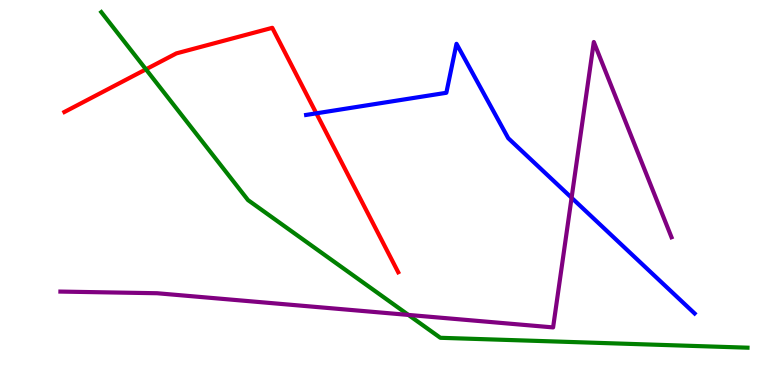[{'lines': ['blue', 'red'], 'intersections': [{'x': 4.08, 'y': 7.06}]}, {'lines': ['green', 'red'], 'intersections': [{'x': 1.88, 'y': 8.2}]}, {'lines': ['purple', 'red'], 'intersections': []}, {'lines': ['blue', 'green'], 'intersections': []}, {'lines': ['blue', 'purple'], 'intersections': [{'x': 7.38, 'y': 4.86}]}, {'lines': ['green', 'purple'], 'intersections': [{'x': 5.27, 'y': 1.82}]}]